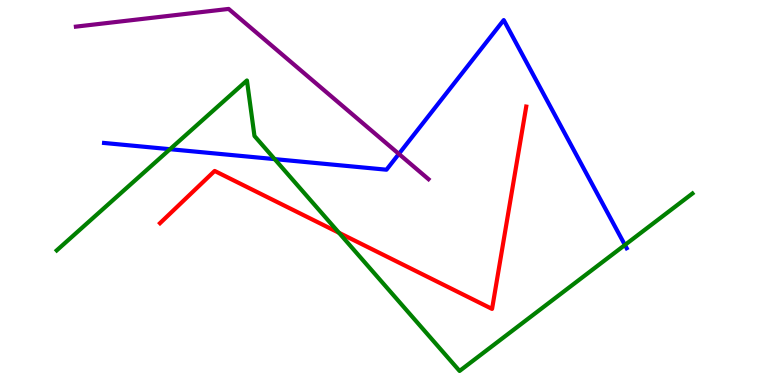[{'lines': ['blue', 'red'], 'intersections': []}, {'lines': ['green', 'red'], 'intersections': [{'x': 4.37, 'y': 3.95}]}, {'lines': ['purple', 'red'], 'intersections': []}, {'lines': ['blue', 'green'], 'intersections': [{'x': 2.19, 'y': 6.12}, {'x': 3.54, 'y': 5.87}, {'x': 8.06, 'y': 3.64}]}, {'lines': ['blue', 'purple'], 'intersections': [{'x': 5.15, 'y': 6.0}]}, {'lines': ['green', 'purple'], 'intersections': []}]